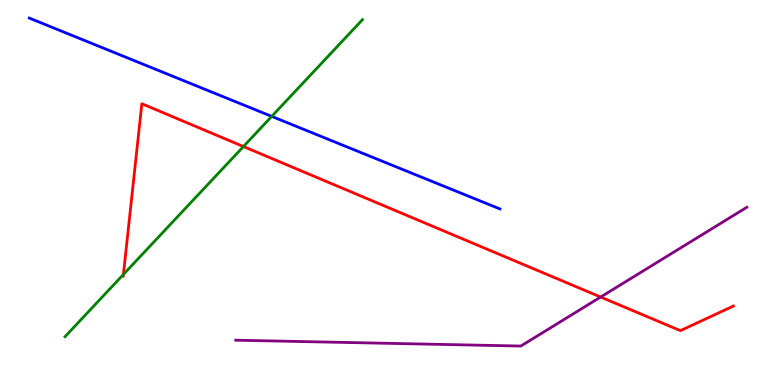[{'lines': ['blue', 'red'], 'intersections': []}, {'lines': ['green', 'red'], 'intersections': [{'x': 1.59, 'y': 2.87}, {'x': 3.14, 'y': 6.19}]}, {'lines': ['purple', 'red'], 'intersections': [{'x': 7.75, 'y': 2.28}]}, {'lines': ['blue', 'green'], 'intersections': [{'x': 3.51, 'y': 6.98}]}, {'lines': ['blue', 'purple'], 'intersections': []}, {'lines': ['green', 'purple'], 'intersections': []}]